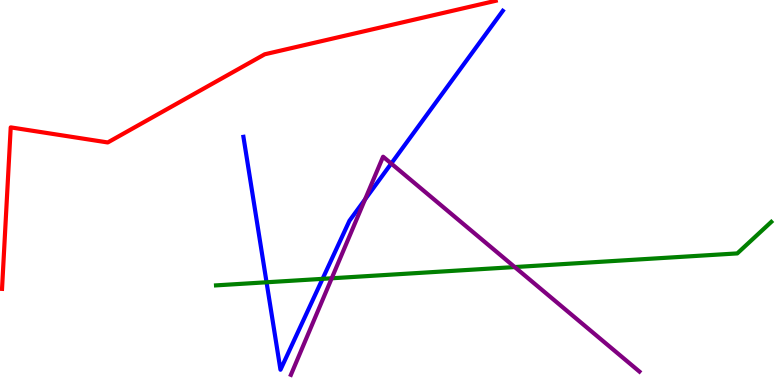[{'lines': ['blue', 'red'], 'intersections': []}, {'lines': ['green', 'red'], 'intersections': []}, {'lines': ['purple', 'red'], 'intersections': []}, {'lines': ['blue', 'green'], 'intersections': [{'x': 3.44, 'y': 2.67}, {'x': 4.16, 'y': 2.76}]}, {'lines': ['blue', 'purple'], 'intersections': [{'x': 4.71, 'y': 4.82}, {'x': 5.05, 'y': 5.75}]}, {'lines': ['green', 'purple'], 'intersections': [{'x': 4.28, 'y': 2.77}, {'x': 6.64, 'y': 3.06}]}]